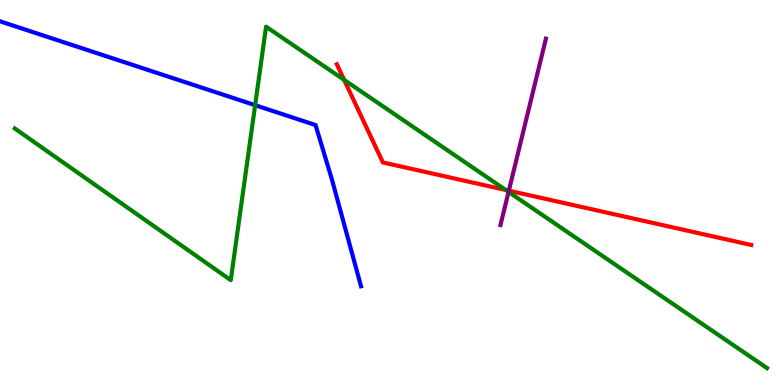[{'lines': ['blue', 'red'], 'intersections': []}, {'lines': ['green', 'red'], 'intersections': [{'x': 4.44, 'y': 7.92}, {'x': 6.52, 'y': 5.07}]}, {'lines': ['purple', 'red'], 'intersections': [{'x': 6.57, 'y': 5.05}]}, {'lines': ['blue', 'green'], 'intersections': [{'x': 3.29, 'y': 7.27}]}, {'lines': ['blue', 'purple'], 'intersections': []}, {'lines': ['green', 'purple'], 'intersections': [{'x': 6.56, 'y': 5.02}]}]